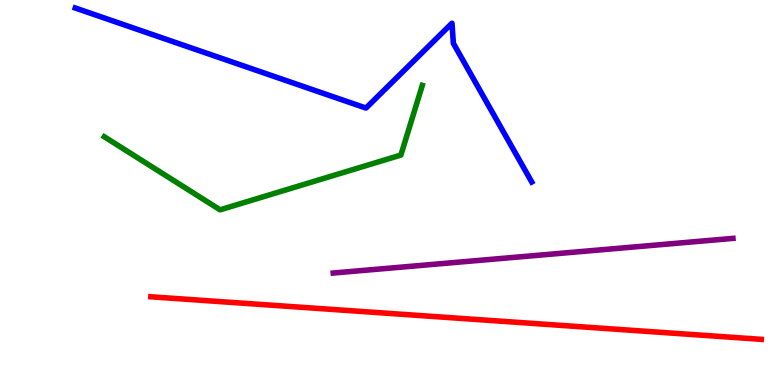[{'lines': ['blue', 'red'], 'intersections': []}, {'lines': ['green', 'red'], 'intersections': []}, {'lines': ['purple', 'red'], 'intersections': []}, {'lines': ['blue', 'green'], 'intersections': []}, {'lines': ['blue', 'purple'], 'intersections': []}, {'lines': ['green', 'purple'], 'intersections': []}]